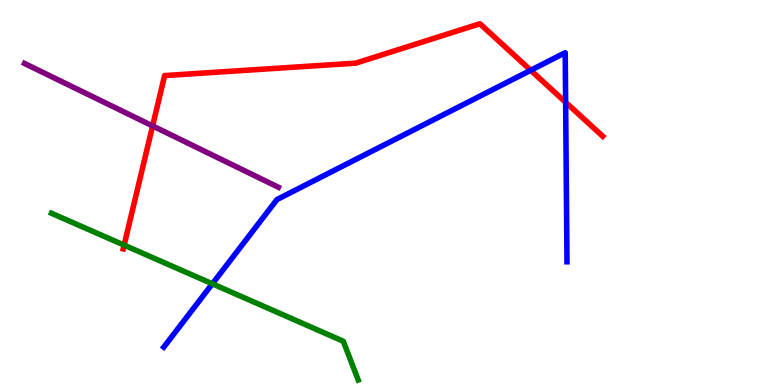[{'lines': ['blue', 'red'], 'intersections': [{'x': 6.85, 'y': 8.17}, {'x': 7.3, 'y': 7.34}]}, {'lines': ['green', 'red'], 'intersections': [{'x': 1.6, 'y': 3.63}]}, {'lines': ['purple', 'red'], 'intersections': [{'x': 1.97, 'y': 6.73}]}, {'lines': ['blue', 'green'], 'intersections': [{'x': 2.74, 'y': 2.63}]}, {'lines': ['blue', 'purple'], 'intersections': []}, {'lines': ['green', 'purple'], 'intersections': []}]